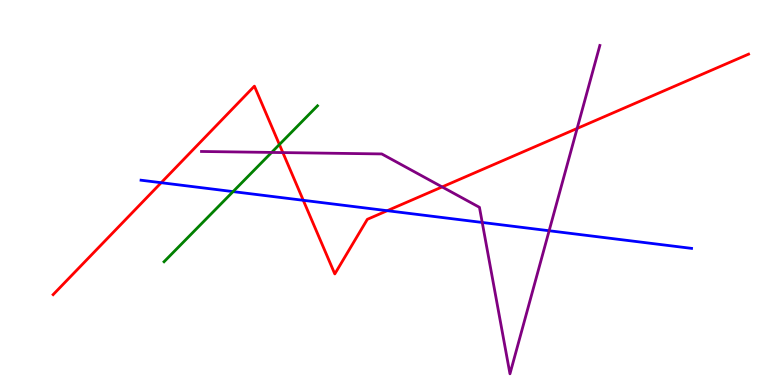[{'lines': ['blue', 'red'], 'intersections': [{'x': 2.08, 'y': 5.25}, {'x': 3.91, 'y': 4.8}, {'x': 5.0, 'y': 4.53}]}, {'lines': ['green', 'red'], 'intersections': [{'x': 3.61, 'y': 6.25}]}, {'lines': ['purple', 'red'], 'intersections': [{'x': 3.65, 'y': 6.04}, {'x': 5.7, 'y': 5.14}, {'x': 7.45, 'y': 6.66}]}, {'lines': ['blue', 'green'], 'intersections': [{'x': 3.01, 'y': 5.02}]}, {'lines': ['blue', 'purple'], 'intersections': [{'x': 6.22, 'y': 4.22}, {'x': 7.09, 'y': 4.01}]}, {'lines': ['green', 'purple'], 'intersections': [{'x': 3.5, 'y': 6.04}]}]